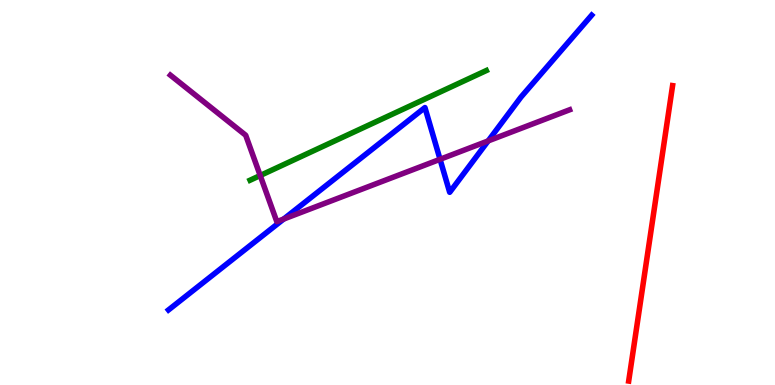[{'lines': ['blue', 'red'], 'intersections': []}, {'lines': ['green', 'red'], 'intersections': []}, {'lines': ['purple', 'red'], 'intersections': []}, {'lines': ['blue', 'green'], 'intersections': []}, {'lines': ['blue', 'purple'], 'intersections': [{'x': 3.66, 'y': 4.31}, {'x': 5.68, 'y': 5.86}, {'x': 6.3, 'y': 6.34}]}, {'lines': ['green', 'purple'], 'intersections': [{'x': 3.36, 'y': 5.44}]}]